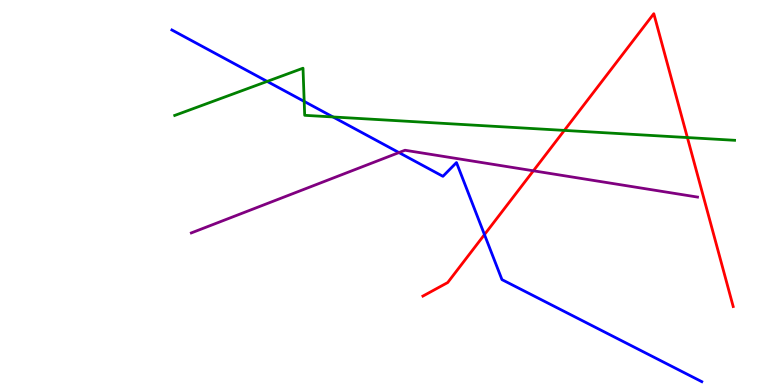[{'lines': ['blue', 'red'], 'intersections': [{'x': 6.25, 'y': 3.91}]}, {'lines': ['green', 'red'], 'intersections': [{'x': 7.28, 'y': 6.61}, {'x': 8.87, 'y': 6.43}]}, {'lines': ['purple', 'red'], 'intersections': [{'x': 6.88, 'y': 5.56}]}, {'lines': ['blue', 'green'], 'intersections': [{'x': 3.45, 'y': 7.89}, {'x': 3.93, 'y': 7.37}, {'x': 4.3, 'y': 6.96}]}, {'lines': ['blue', 'purple'], 'intersections': [{'x': 5.15, 'y': 6.04}]}, {'lines': ['green', 'purple'], 'intersections': []}]